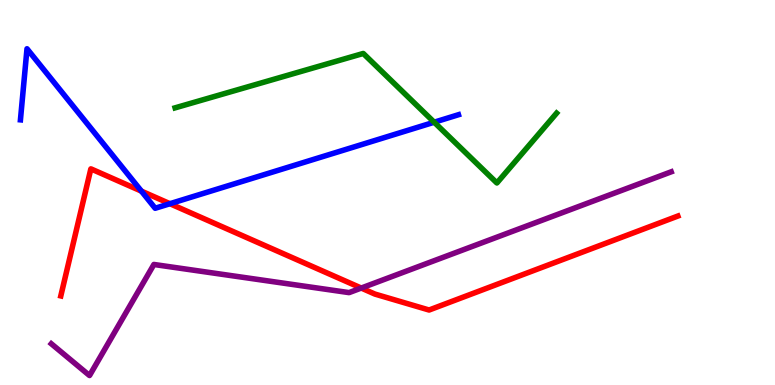[{'lines': ['blue', 'red'], 'intersections': [{'x': 1.82, 'y': 5.04}, {'x': 2.19, 'y': 4.71}]}, {'lines': ['green', 'red'], 'intersections': []}, {'lines': ['purple', 'red'], 'intersections': [{'x': 4.66, 'y': 2.52}]}, {'lines': ['blue', 'green'], 'intersections': [{'x': 5.6, 'y': 6.83}]}, {'lines': ['blue', 'purple'], 'intersections': []}, {'lines': ['green', 'purple'], 'intersections': []}]